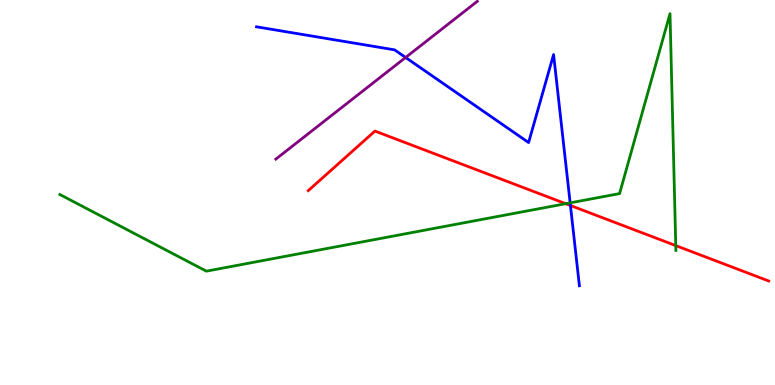[{'lines': ['blue', 'red'], 'intersections': [{'x': 7.36, 'y': 4.66}]}, {'lines': ['green', 'red'], 'intersections': [{'x': 7.3, 'y': 4.71}, {'x': 8.72, 'y': 3.62}]}, {'lines': ['purple', 'red'], 'intersections': []}, {'lines': ['blue', 'green'], 'intersections': [{'x': 7.36, 'y': 4.73}]}, {'lines': ['blue', 'purple'], 'intersections': [{'x': 5.23, 'y': 8.51}]}, {'lines': ['green', 'purple'], 'intersections': []}]